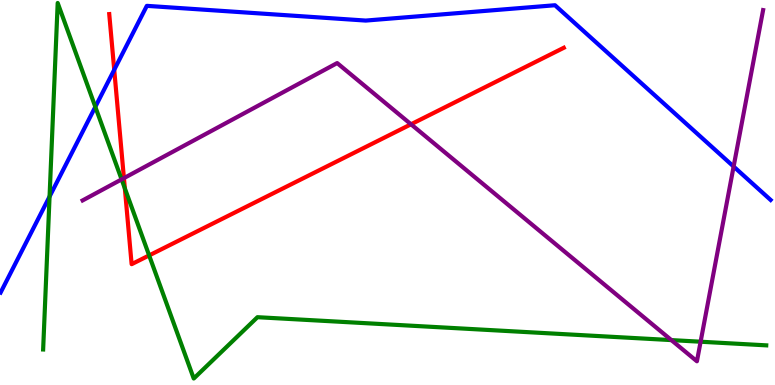[{'lines': ['blue', 'red'], 'intersections': [{'x': 1.47, 'y': 8.19}]}, {'lines': ['green', 'red'], 'intersections': [{'x': 1.61, 'y': 5.11}, {'x': 1.92, 'y': 3.37}]}, {'lines': ['purple', 'red'], 'intersections': [{'x': 1.6, 'y': 5.37}, {'x': 5.3, 'y': 6.77}]}, {'lines': ['blue', 'green'], 'intersections': [{'x': 0.64, 'y': 4.89}, {'x': 1.23, 'y': 7.22}]}, {'lines': ['blue', 'purple'], 'intersections': [{'x': 9.47, 'y': 5.67}]}, {'lines': ['green', 'purple'], 'intersections': [{'x': 1.57, 'y': 5.34}, {'x': 8.66, 'y': 1.17}, {'x': 9.04, 'y': 1.12}]}]